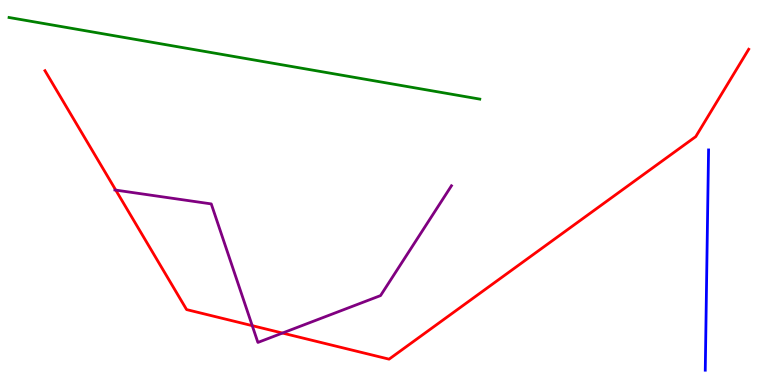[{'lines': ['blue', 'red'], 'intersections': []}, {'lines': ['green', 'red'], 'intersections': []}, {'lines': ['purple', 'red'], 'intersections': [{'x': 1.49, 'y': 5.06}, {'x': 3.25, 'y': 1.54}, {'x': 3.64, 'y': 1.35}]}, {'lines': ['blue', 'green'], 'intersections': []}, {'lines': ['blue', 'purple'], 'intersections': []}, {'lines': ['green', 'purple'], 'intersections': []}]